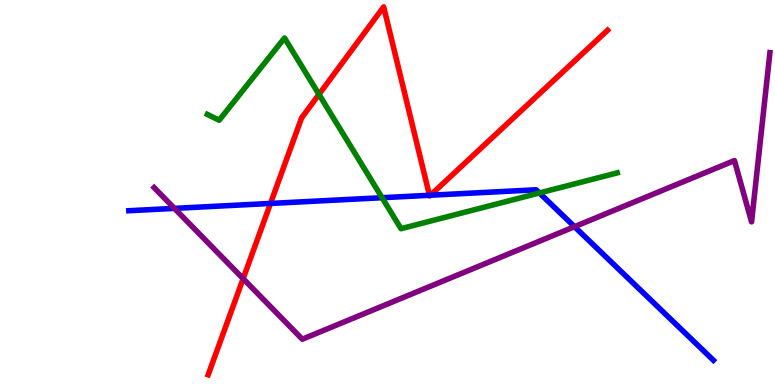[{'lines': ['blue', 'red'], 'intersections': [{'x': 3.49, 'y': 4.72}, {'x': 5.54, 'y': 4.93}, {'x': 5.55, 'y': 4.93}]}, {'lines': ['green', 'red'], 'intersections': [{'x': 4.12, 'y': 7.55}]}, {'lines': ['purple', 'red'], 'intersections': [{'x': 3.14, 'y': 2.76}]}, {'lines': ['blue', 'green'], 'intersections': [{'x': 4.93, 'y': 4.86}, {'x': 6.96, 'y': 4.99}]}, {'lines': ['blue', 'purple'], 'intersections': [{'x': 2.25, 'y': 4.59}, {'x': 7.41, 'y': 4.11}]}, {'lines': ['green', 'purple'], 'intersections': []}]